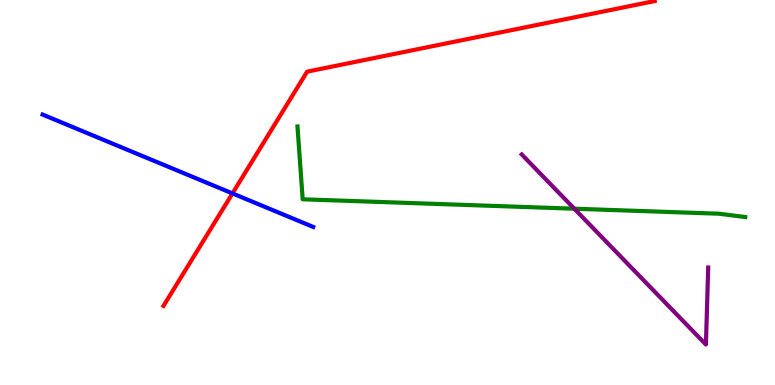[{'lines': ['blue', 'red'], 'intersections': [{'x': 3.0, 'y': 4.98}]}, {'lines': ['green', 'red'], 'intersections': []}, {'lines': ['purple', 'red'], 'intersections': []}, {'lines': ['blue', 'green'], 'intersections': []}, {'lines': ['blue', 'purple'], 'intersections': []}, {'lines': ['green', 'purple'], 'intersections': [{'x': 7.41, 'y': 4.58}]}]